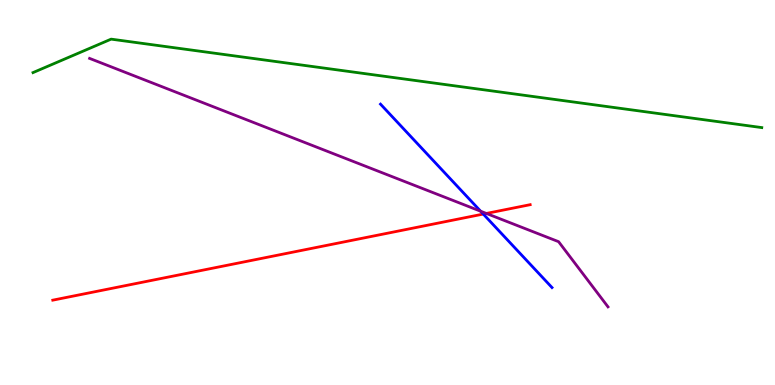[{'lines': ['blue', 'red'], 'intersections': [{'x': 6.24, 'y': 4.44}]}, {'lines': ['green', 'red'], 'intersections': []}, {'lines': ['purple', 'red'], 'intersections': [{'x': 6.28, 'y': 4.46}]}, {'lines': ['blue', 'green'], 'intersections': []}, {'lines': ['blue', 'purple'], 'intersections': [{'x': 6.2, 'y': 4.51}]}, {'lines': ['green', 'purple'], 'intersections': []}]